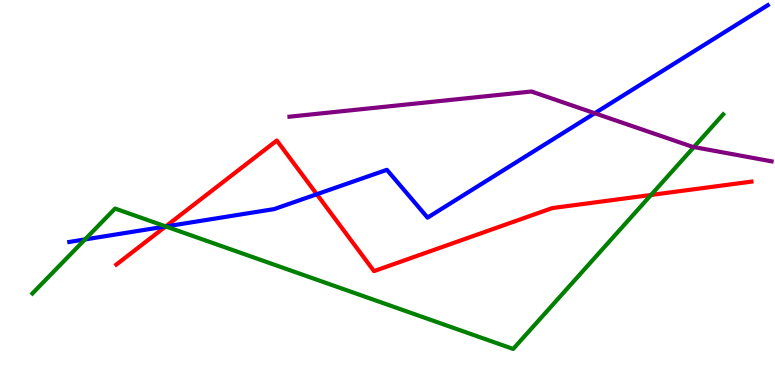[{'lines': ['blue', 'red'], 'intersections': [{'x': 2.14, 'y': 4.12}, {'x': 4.09, 'y': 4.95}]}, {'lines': ['green', 'red'], 'intersections': [{'x': 2.14, 'y': 4.12}, {'x': 8.4, 'y': 4.94}]}, {'lines': ['purple', 'red'], 'intersections': []}, {'lines': ['blue', 'green'], 'intersections': [{'x': 1.1, 'y': 3.78}, {'x': 2.14, 'y': 4.12}]}, {'lines': ['blue', 'purple'], 'intersections': [{'x': 7.67, 'y': 7.06}]}, {'lines': ['green', 'purple'], 'intersections': [{'x': 8.95, 'y': 6.18}]}]